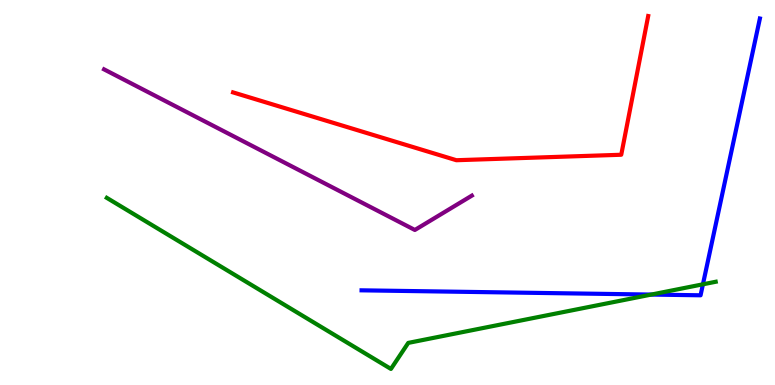[{'lines': ['blue', 'red'], 'intersections': []}, {'lines': ['green', 'red'], 'intersections': []}, {'lines': ['purple', 'red'], 'intersections': []}, {'lines': ['blue', 'green'], 'intersections': [{'x': 8.4, 'y': 2.35}, {'x': 9.07, 'y': 2.62}]}, {'lines': ['blue', 'purple'], 'intersections': []}, {'lines': ['green', 'purple'], 'intersections': []}]